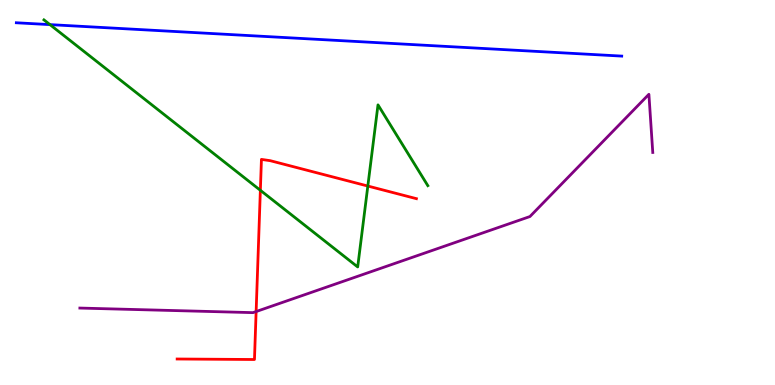[{'lines': ['blue', 'red'], 'intersections': []}, {'lines': ['green', 'red'], 'intersections': [{'x': 3.36, 'y': 5.06}, {'x': 4.75, 'y': 5.17}]}, {'lines': ['purple', 'red'], 'intersections': [{'x': 3.3, 'y': 1.91}]}, {'lines': ['blue', 'green'], 'intersections': [{'x': 0.645, 'y': 9.36}]}, {'lines': ['blue', 'purple'], 'intersections': []}, {'lines': ['green', 'purple'], 'intersections': []}]